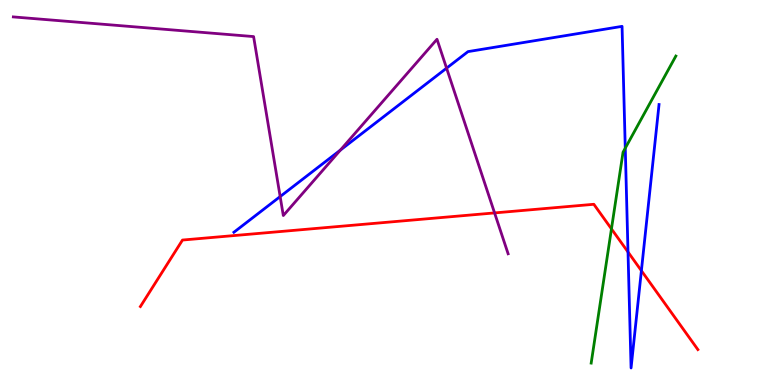[{'lines': ['blue', 'red'], 'intersections': [{'x': 8.1, 'y': 3.45}, {'x': 8.28, 'y': 2.97}]}, {'lines': ['green', 'red'], 'intersections': [{'x': 7.89, 'y': 4.05}]}, {'lines': ['purple', 'red'], 'intersections': [{'x': 6.38, 'y': 4.47}]}, {'lines': ['blue', 'green'], 'intersections': [{'x': 8.07, 'y': 6.15}]}, {'lines': ['blue', 'purple'], 'intersections': [{'x': 3.61, 'y': 4.89}, {'x': 4.39, 'y': 6.1}, {'x': 5.76, 'y': 8.23}]}, {'lines': ['green', 'purple'], 'intersections': []}]